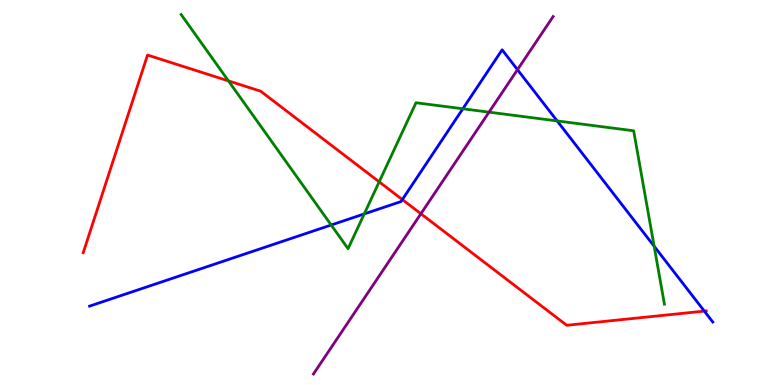[{'lines': ['blue', 'red'], 'intersections': [{'x': 5.19, 'y': 4.82}, {'x': 9.09, 'y': 1.92}]}, {'lines': ['green', 'red'], 'intersections': [{'x': 2.95, 'y': 7.9}, {'x': 4.89, 'y': 5.28}]}, {'lines': ['purple', 'red'], 'intersections': [{'x': 5.43, 'y': 4.45}]}, {'lines': ['blue', 'green'], 'intersections': [{'x': 4.27, 'y': 4.16}, {'x': 4.7, 'y': 4.44}, {'x': 5.97, 'y': 7.17}, {'x': 7.19, 'y': 6.86}, {'x': 8.44, 'y': 3.6}]}, {'lines': ['blue', 'purple'], 'intersections': [{'x': 6.68, 'y': 8.19}]}, {'lines': ['green', 'purple'], 'intersections': [{'x': 6.31, 'y': 7.09}]}]